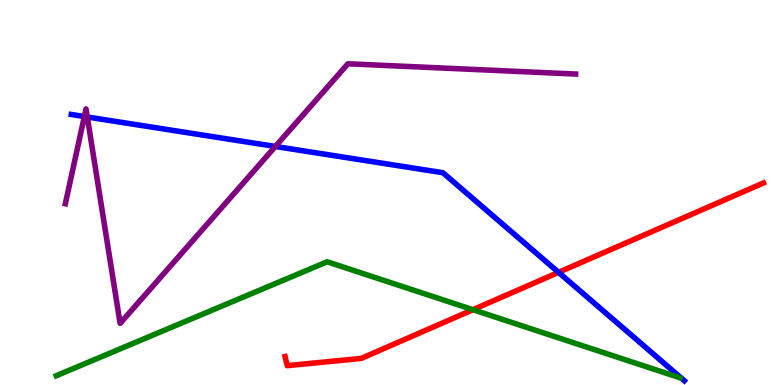[{'lines': ['blue', 'red'], 'intersections': [{'x': 7.21, 'y': 2.93}]}, {'lines': ['green', 'red'], 'intersections': [{'x': 6.1, 'y': 1.96}]}, {'lines': ['purple', 'red'], 'intersections': []}, {'lines': ['blue', 'green'], 'intersections': []}, {'lines': ['blue', 'purple'], 'intersections': [{'x': 1.09, 'y': 6.97}, {'x': 1.13, 'y': 6.96}, {'x': 3.55, 'y': 6.2}]}, {'lines': ['green', 'purple'], 'intersections': []}]